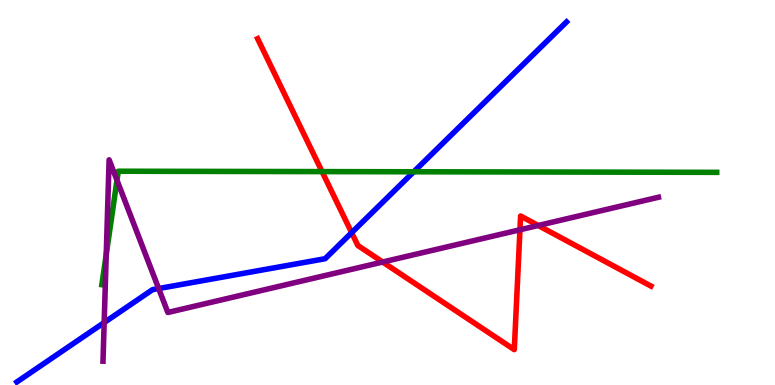[{'lines': ['blue', 'red'], 'intersections': [{'x': 4.54, 'y': 3.96}]}, {'lines': ['green', 'red'], 'intersections': [{'x': 4.16, 'y': 5.54}]}, {'lines': ['purple', 'red'], 'intersections': [{'x': 4.94, 'y': 3.19}, {'x': 6.71, 'y': 4.03}, {'x': 6.94, 'y': 4.14}]}, {'lines': ['blue', 'green'], 'intersections': [{'x': 5.34, 'y': 5.54}]}, {'lines': ['blue', 'purple'], 'intersections': [{'x': 1.34, 'y': 1.62}, {'x': 2.05, 'y': 2.51}]}, {'lines': ['green', 'purple'], 'intersections': [{'x': 1.37, 'y': 3.39}, {'x': 1.51, 'y': 5.32}]}]